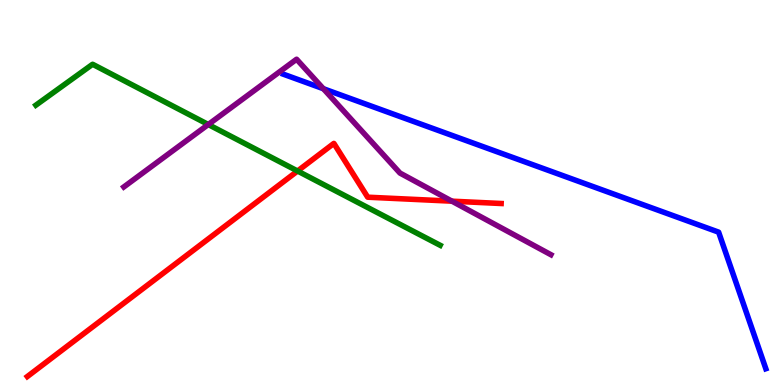[{'lines': ['blue', 'red'], 'intersections': []}, {'lines': ['green', 'red'], 'intersections': [{'x': 3.84, 'y': 5.56}]}, {'lines': ['purple', 'red'], 'intersections': [{'x': 5.83, 'y': 4.77}]}, {'lines': ['blue', 'green'], 'intersections': []}, {'lines': ['blue', 'purple'], 'intersections': [{'x': 4.17, 'y': 7.7}]}, {'lines': ['green', 'purple'], 'intersections': [{'x': 2.69, 'y': 6.77}]}]